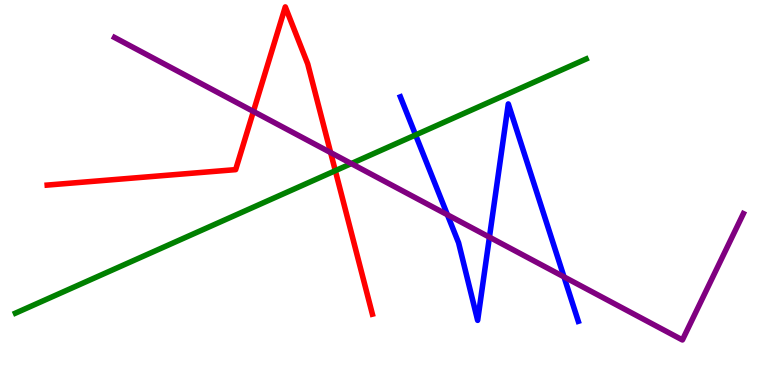[{'lines': ['blue', 'red'], 'intersections': []}, {'lines': ['green', 'red'], 'intersections': [{'x': 4.33, 'y': 5.57}]}, {'lines': ['purple', 'red'], 'intersections': [{'x': 3.27, 'y': 7.11}, {'x': 4.27, 'y': 6.04}]}, {'lines': ['blue', 'green'], 'intersections': [{'x': 5.36, 'y': 6.49}]}, {'lines': ['blue', 'purple'], 'intersections': [{'x': 5.77, 'y': 4.42}, {'x': 6.32, 'y': 3.84}, {'x': 7.28, 'y': 2.81}]}, {'lines': ['green', 'purple'], 'intersections': [{'x': 4.53, 'y': 5.75}]}]